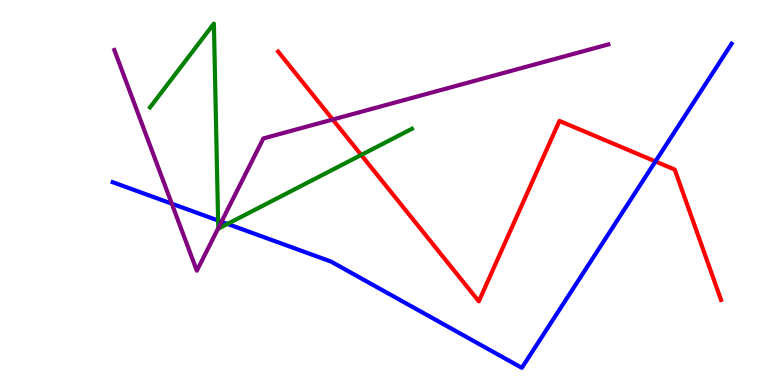[{'lines': ['blue', 'red'], 'intersections': [{'x': 8.46, 'y': 5.81}]}, {'lines': ['green', 'red'], 'intersections': [{'x': 4.66, 'y': 5.98}]}, {'lines': ['purple', 'red'], 'intersections': [{'x': 4.29, 'y': 6.9}]}, {'lines': ['blue', 'green'], 'intersections': [{'x': 2.81, 'y': 4.27}, {'x': 2.94, 'y': 4.18}]}, {'lines': ['blue', 'purple'], 'intersections': [{'x': 2.22, 'y': 4.71}, {'x': 2.86, 'y': 4.24}]}, {'lines': ['green', 'purple'], 'intersections': [{'x': 2.82, 'y': 4.07}]}]